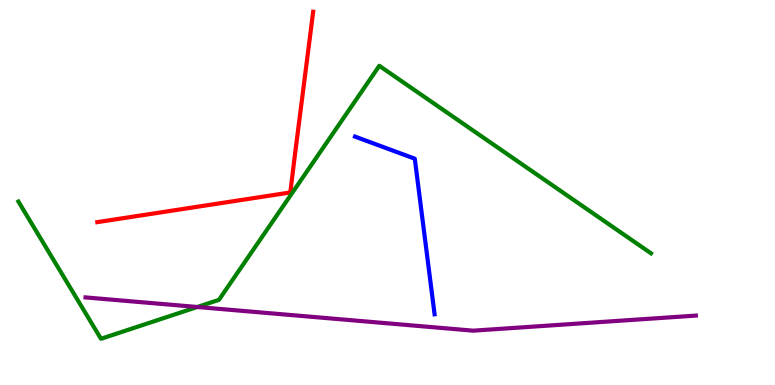[{'lines': ['blue', 'red'], 'intersections': []}, {'lines': ['green', 'red'], 'intersections': []}, {'lines': ['purple', 'red'], 'intersections': []}, {'lines': ['blue', 'green'], 'intersections': []}, {'lines': ['blue', 'purple'], 'intersections': []}, {'lines': ['green', 'purple'], 'intersections': [{'x': 2.55, 'y': 2.03}]}]